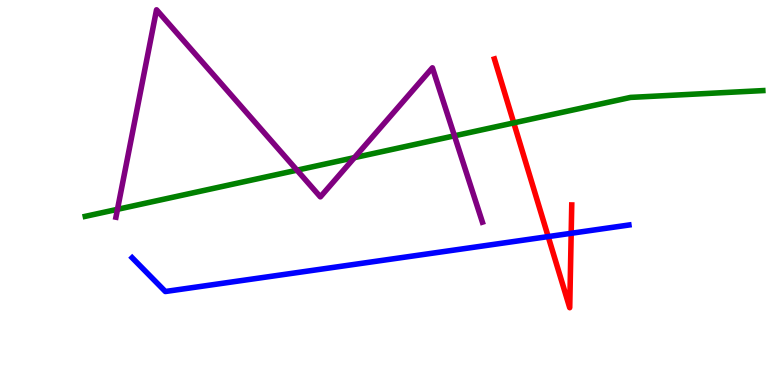[{'lines': ['blue', 'red'], 'intersections': [{'x': 7.07, 'y': 3.85}, {'x': 7.37, 'y': 3.94}]}, {'lines': ['green', 'red'], 'intersections': [{'x': 6.63, 'y': 6.81}]}, {'lines': ['purple', 'red'], 'intersections': []}, {'lines': ['blue', 'green'], 'intersections': []}, {'lines': ['blue', 'purple'], 'intersections': []}, {'lines': ['green', 'purple'], 'intersections': [{'x': 1.52, 'y': 4.56}, {'x': 3.83, 'y': 5.58}, {'x': 4.57, 'y': 5.91}, {'x': 5.86, 'y': 6.47}]}]